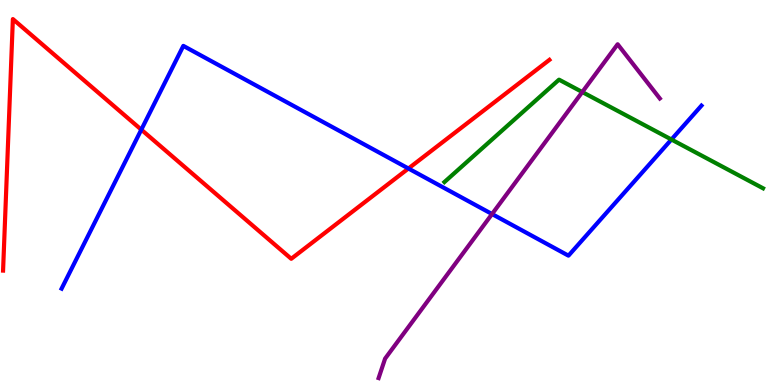[{'lines': ['blue', 'red'], 'intersections': [{'x': 1.82, 'y': 6.63}, {'x': 5.27, 'y': 5.62}]}, {'lines': ['green', 'red'], 'intersections': []}, {'lines': ['purple', 'red'], 'intersections': []}, {'lines': ['blue', 'green'], 'intersections': [{'x': 8.66, 'y': 6.38}]}, {'lines': ['blue', 'purple'], 'intersections': [{'x': 6.35, 'y': 4.44}]}, {'lines': ['green', 'purple'], 'intersections': [{'x': 7.51, 'y': 7.61}]}]